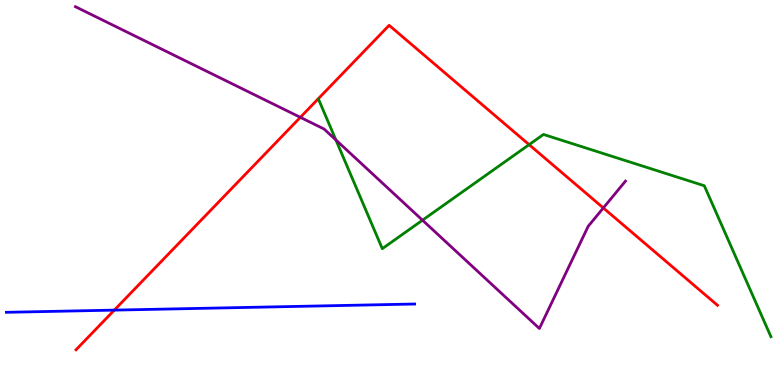[{'lines': ['blue', 'red'], 'intersections': [{'x': 1.47, 'y': 1.94}]}, {'lines': ['green', 'red'], 'intersections': [{'x': 6.83, 'y': 6.24}]}, {'lines': ['purple', 'red'], 'intersections': [{'x': 3.88, 'y': 6.95}, {'x': 7.78, 'y': 4.6}]}, {'lines': ['blue', 'green'], 'intersections': []}, {'lines': ['blue', 'purple'], 'intersections': []}, {'lines': ['green', 'purple'], 'intersections': [{'x': 4.33, 'y': 6.36}, {'x': 5.45, 'y': 4.28}]}]